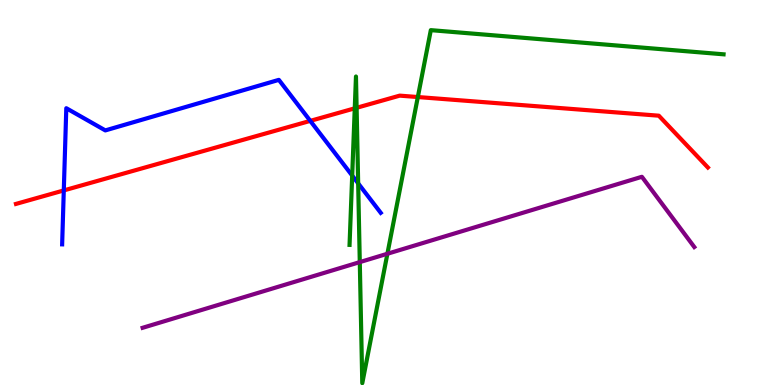[{'lines': ['blue', 'red'], 'intersections': [{'x': 0.823, 'y': 5.05}, {'x': 4.0, 'y': 6.86}]}, {'lines': ['green', 'red'], 'intersections': [{'x': 4.58, 'y': 7.19}, {'x': 4.6, 'y': 7.2}, {'x': 5.39, 'y': 7.48}]}, {'lines': ['purple', 'red'], 'intersections': []}, {'lines': ['blue', 'green'], 'intersections': [{'x': 4.54, 'y': 5.44}, {'x': 4.62, 'y': 5.24}]}, {'lines': ['blue', 'purple'], 'intersections': []}, {'lines': ['green', 'purple'], 'intersections': [{'x': 4.64, 'y': 3.19}, {'x': 5.0, 'y': 3.41}]}]